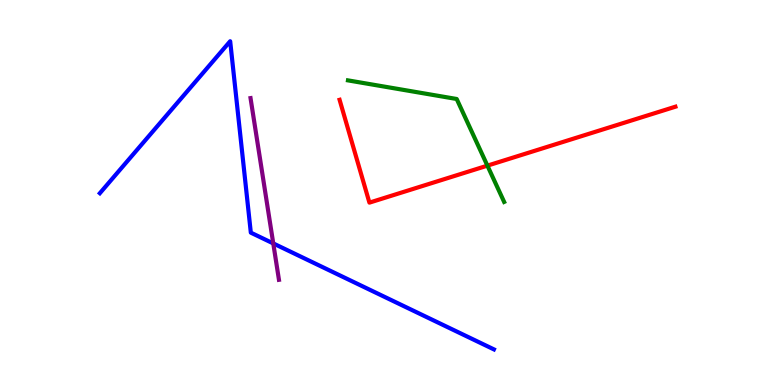[{'lines': ['blue', 'red'], 'intersections': []}, {'lines': ['green', 'red'], 'intersections': [{'x': 6.29, 'y': 5.7}]}, {'lines': ['purple', 'red'], 'intersections': []}, {'lines': ['blue', 'green'], 'intersections': []}, {'lines': ['blue', 'purple'], 'intersections': [{'x': 3.53, 'y': 3.68}]}, {'lines': ['green', 'purple'], 'intersections': []}]